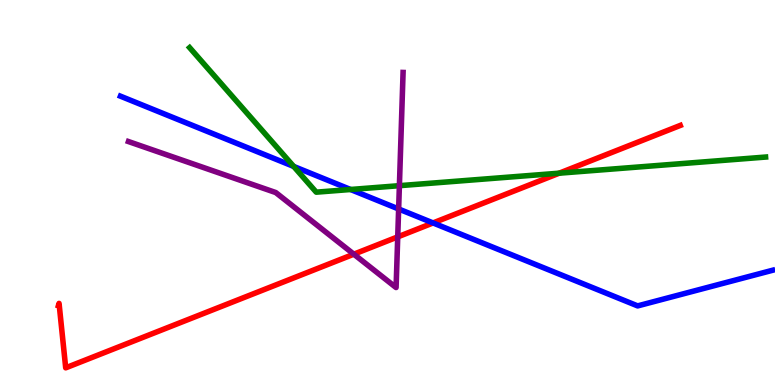[{'lines': ['blue', 'red'], 'intersections': [{'x': 5.59, 'y': 4.21}]}, {'lines': ['green', 'red'], 'intersections': [{'x': 7.22, 'y': 5.5}]}, {'lines': ['purple', 'red'], 'intersections': [{'x': 4.57, 'y': 3.4}, {'x': 5.13, 'y': 3.85}]}, {'lines': ['blue', 'green'], 'intersections': [{'x': 3.79, 'y': 5.68}, {'x': 4.52, 'y': 5.08}]}, {'lines': ['blue', 'purple'], 'intersections': [{'x': 5.14, 'y': 4.57}]}, {'lines': ['green', 'purple'], 'intersections': [{'x': 5.15, 'y': 5.18}]}]